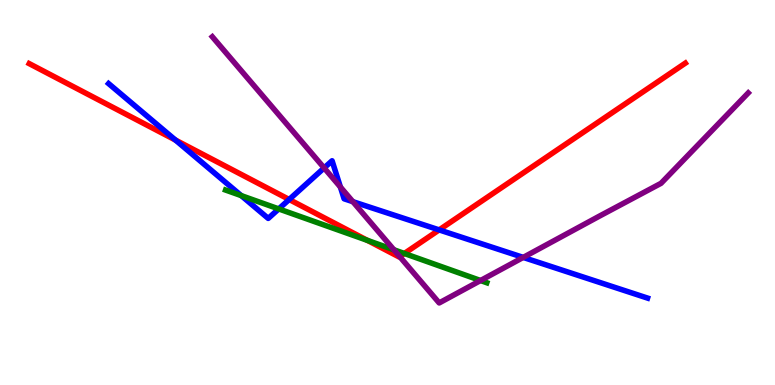[{'lines': ['blue', 'red'], 'intersections': [{'x': 2.26, 'y': 6.36}, {'x': 3.73, 'y': 4.82}, {'x': 5.67, 'y': 4.03}]}, {'lines': ['green', 'red'], 'intersections': [{'x': 4.74, 'y': 3.76}, {'x': 5.22, 'y': 3.42}]}, {'lines': ['purple', 'red'], 'intersections': [{'x': 5.16, 'y': 3.33}]}, {'lines': ['blue', 'green'], 'intersections': [{'x': 3.11, 'y': 4.92}, {'x': 3.6, 'y': 4.57}]}, {'lines': ['blue', 'purple'], 'intersections': [{'x': 4.18, 'y': 5.64}, {'x': 4.39, 'y': 5.14}, {'x': 4.55, 'y': 4.76}, {'x': 6.75, 'y': 3.31}]}, {'lines': ['green', 'purple'], 'intersections': [{'x': 5.08, 'y': 3.51}, {'x': 6.2, 'y': 2.71}]}]